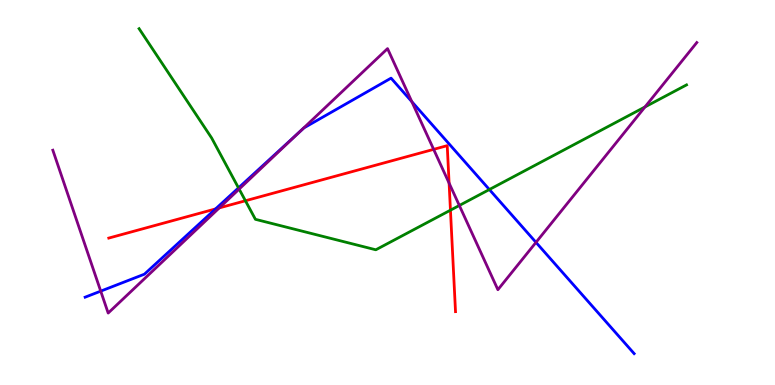[{'lines': ['blue', 'red'], 'intersections': [{'x': 2.78, 'y': 4.57}]}, {'lines': ['green', 'red'], 'intersections': [{'x': 3.17, 'y': 4.79}, {'x': 5.81, 'y': 4.54}]}, {'lines': ['purple', 'red'], 'intersections': [{'x': 2.83, 'y': 4.6}, {'x': 5.6, 'y': 6.12}, {'x': 5.79, 'y': 5.24}]}, {'lines': ['blue', 'green'], 'intersections': [{'x': 3.08, 'y': 5.12}, {'x': 6.31, 'y': 5.08}]}, {'lines': ['blue', 'purple'], 'intersections': [{'x': 1.3, 'y': 2.44}, {'x': 3.87, 'y': 6.57}, {'x': 5.31, 'y': 7.36}, {'x': 6.92, 'y': 3.7}]}, {'lines': ['green', 'purple'], 'intersections': [{'x': 3.09, 'y': 5.09}, {'x': 5.93, 'y': 4.66}, {'x': 8.32, 'y': 7.22}]}]